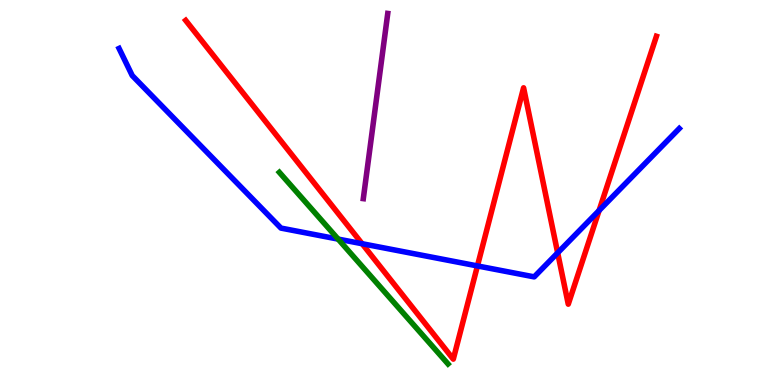[{'lines': ['blue', 'red'], 'intersections': [{'x': 4.67, 'y': 3.67}, {'x': 6.16, 'y': 3.09}, {'x': 7.2, 'y': 3.43}, {'x': 7.73, 'y': 4.53}]}, {'lines': ['green', 'red'], 'intersections': []}, {'lines': ['purple', 'red'], 'intersections': []}, {'lines': ['blue', 'green'], 'intersections': [{'x': 4.36, 'y': 3.79}]}, {'lines': ['blue', 'purple'], 'intersections': []}, {'lines': ['green', 'purple'], 'intersections': []}]